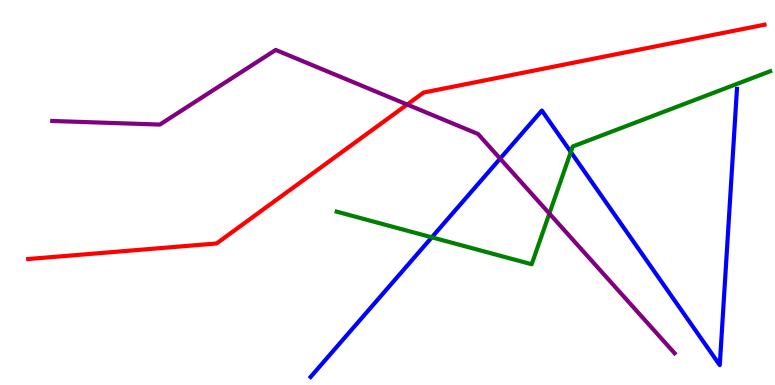[{'lines': ['blue', 'red'], 'intersections': []}, {'lines': ['green', 'red'], 'intersections': []}, {'lines': ['purple', 'red'], 'intersections': [{'x': 5.25, 'y': 7.28}]}, {'lines': ['blue', 'green'], 'intersections': [{'x': 5.57, 'y': 3.84}, {'x': 7.37, 'y': 6.05}]}, {'lines': ['blue', 'purple'], 'intersections': [{'x': 6.45, 'y': 5.88}]}, {'lines': ['green', 'purple'], 'intersections': [{'x': 7.09, 'y': 4.45}]}]